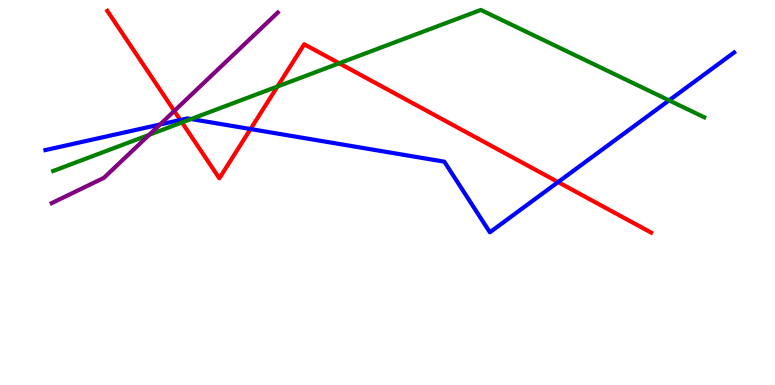[{'lines': ['blue', 'red'], 'intersections': [{'x': 2.33, 'y': 6.88}, {'x': 3.23, 'y': 6.65}, {'x': 7.2, 'y': 5.27}]}, {'lines': ['green', 'red'], 'intersections': [{'x': 2.35, 'y': 6.82}, {'x': 3.58, 'y': 7.75}, {'x': 4.38, 'y': 8.36}]}, {'lines': ['purple', 'red'], 'intersections': [{'x': 2.25, 'y': 7.12}]}, {'lines': ['blue', 'green'], 'intersections': [{'x': 2.47, 'y': 6.91}, {'x': 8.63, 'y': 7.39}]}, {'lines': ['blue', 'purple'], 'intersections': [{'x': 2.06, 'y': 6.77}]}, {'lines': ['green', 'purple'], 'intersections': [{'x': 1.92, 'y': 6.5}]}]